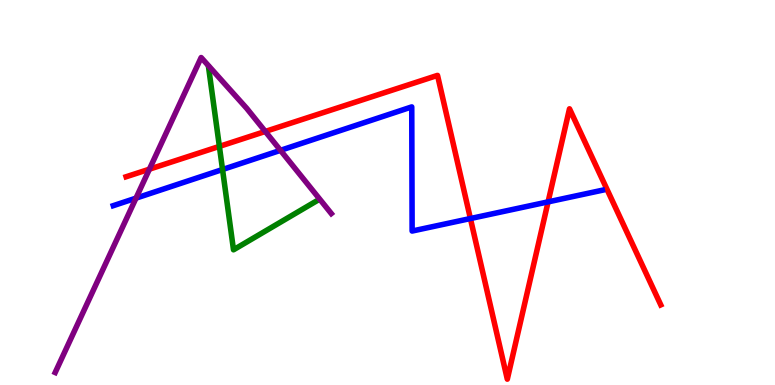[{'lines': ['blue', 'red'], 'intersections': [{'x': 6.07, 'y': 4.32}, {'x': 7.07, 'y': 4.76}]}, {'lines': ['green', 'red'], 'intersections': [{'x': 2.83, 'y': 6.2}]}, {'lines': ['purple', 'red'], 'intersections': [{'x': 1.93, 'y': 5.61}, {'x': 3.42, 'y': 6.59}]}, {'lines': ['blue', 'green'], 'intersections': [{'x': 2.87, 'y': 5.6}]}, {'lines': ['blue', 'purple'], 'intersections': [{'x': 1.75, 'y': 4.85}, {'x': 3.62, 'y': 6.1}]}, {'lines': ['green', 'purple'], 'intersections': []}]